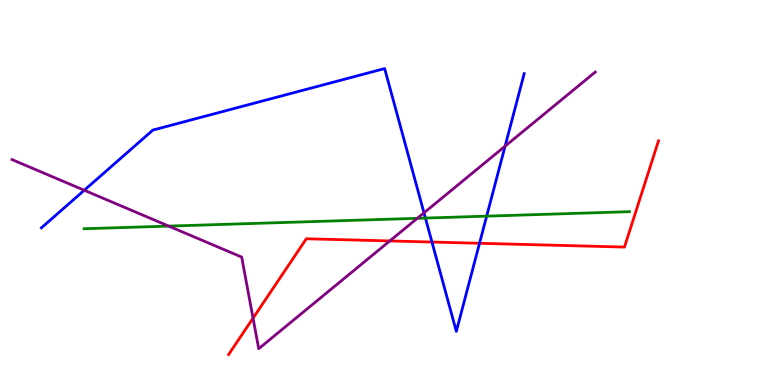[{'lines': ['blue', 'red'], 'intersections': [{'x': 5.57, 'y': 3.71}, {'x': 6.19, 'y': 3.68}]}, {'lines': ['green', 'red'], 'intersections': []}, {'lines': ['purple', 'red'], 'intersections': [{'x': 3.27, 'y': 1.74}, {'x': 5.03, 'y': 3.74}]}, {'lines': ['blue', 'green'], 'intersections': [{'x': 5.49, 'y': 4.34}, {'x': 6.28, 'y': 4.39}]}, {'lines': ['blue', 'purple'], 'intersections': [{'x': 1.09, 'y': 5.06}, {'x': 5.47, 'y': 4.47}, {'x': 6.52, 'y': 6.2}]}, {'lines': ['green', 'purple'], 'intersections': [{'x': 2.18, 'y': 4.13}, {'x': 5.38, 'y': 4.33}]}]